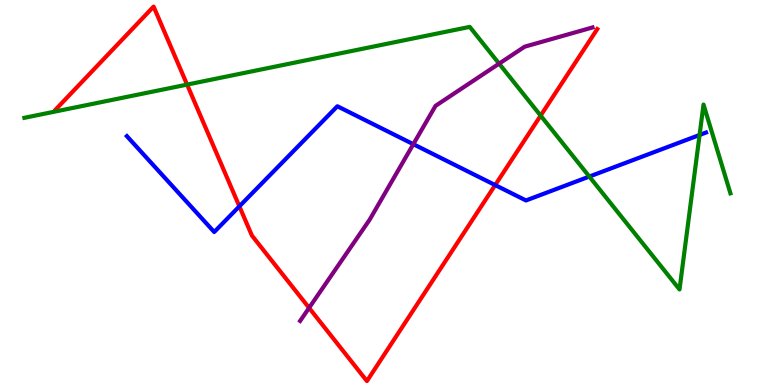[{'lines': ['blue', 'red'], 'intersections': [{'x': 3.09, 'y': 4.64}, {'x': 6.39, 'y': 5.19}]}, {'lines': ['green', 'red'], 'intersections': [{'x': 2.41, 'y': 7.8}, {'x': 6.98, 'y': 7.0}]}, {'lines': ['purple', 'red'], 'intersections': [{'x': 3.99, 'y': 2.0}]}, {'lines': ['blue', 'green'], 'intersections': [{'x': 7.6, 'y': 5.41}, {'x': 9.03, 'y': 6.49}]}, {'lines': ['blue', 'purple'], 'intersections': [{'x': 5.33, 'y': 6.25}]}, {'lines': ['green', 'purple'], 'intersections': [{'x': 6.44, 'y': 8.35}]}]